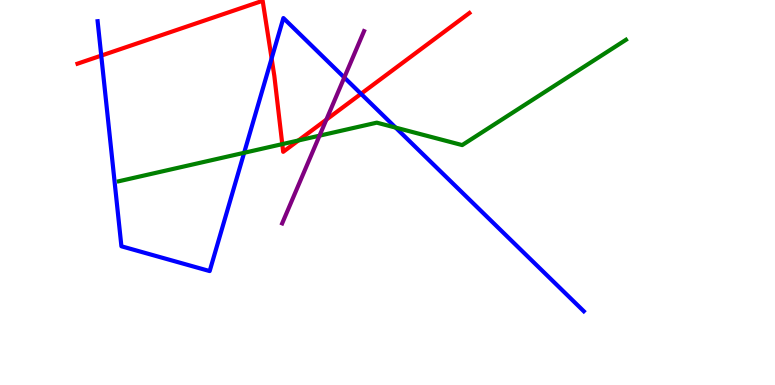[{'lines': ['blue', 'red'], 'intersections': [{'x': 1.31, 'y': 8.56}, {'x': 3.5, 'y': 8.48}, {'x': 4.66, 'y': 7.56}]}, {'lines': ['green', 'red'], 'intersections': [{'x': 3.64, 'y': 6.26}, {'x': 3.85, 'y': 6.35}]}, {'lines': ['purple', 'red'], 'intersections': [{'x': 4.21, 'y': 6.89}]}, {'lines': ['blue', 'green'], 'intersections': [{'x': 3.15, 'y': 6.03}, {'x': 5.1, 'y': 6.69}]}, {'lines': ['blue', 'purple'], 'intersections': [{'x': 4.44, 'y': 7.99}]}, {'lines': ['green', 'purple'], 'intersections': [{'x': 4.12, 'y': 6.48}]}]